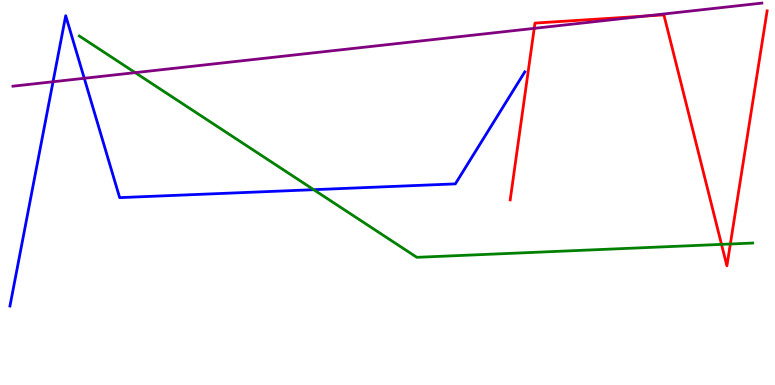[{'lines': ['blue', 'red'], 'intersections': []}, {'lines': ['green', 'red'], 'intersections': [{'x': 9.31, 'y': 3.65}, {'x': 9.42, 'y': 3.66}]}, {'lines': ['purple', 'red'], 'intersections': [{'x': 6.89, 'y': 9.26}, {'x': 8.32, 'y': 9.58}]}, {'lines': ['blue', 'green'], 'intersections': [{'x': 4.05, 'y': 5.07}]}, {'lines': ['blue', 'purple'], 'intersections': [{'x': 0.684, 'y': 7.88}, {'x': 1.09, 'y': 7.97}]}, {'lines': ['green', 'purple'], 'intersections': [{'x': 1.74, 'y': 8.11}]}]